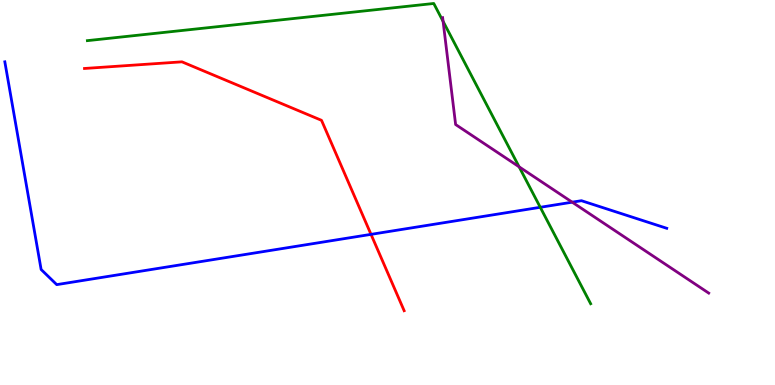[{'lines': ['blue', 'red'], 'intersections': [{'x': 4.79, 'y': 3.91}]}, {'lines': ['green', 'red'], 'intersections': []}, {'lines': ['purple', 'red'], 'intersections': []}, {'lines': ['blue', 'green'], 'intersections': [{'x': 6.97, 'y': 4.62}]}, {'lines': ['blue', 'purple'], 'intersections': [{'x': 7.38, 'y': 4.75}]}, {'lines': ['green', 'purple'], 'intersections': [{'x': 5.72, 'y': 9.45}, {'x': 6.7, 'y': 5.67}]}]